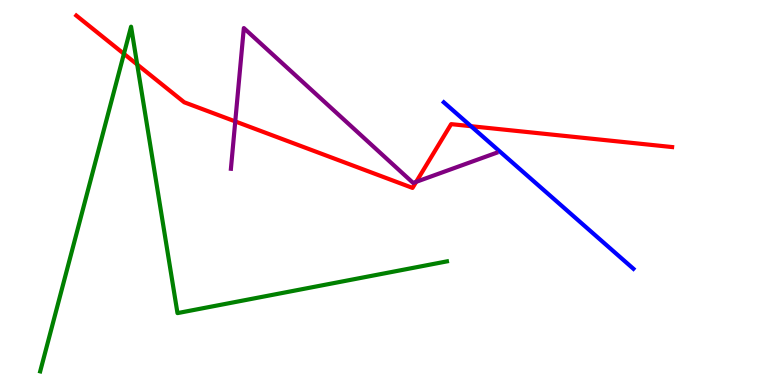[{'lines': ['blue', 'red'], 'intersections': [{'x': 6.08, 'y': 6.72}]}, {'lines': ['green', 'red'], 'intersections': [{'x': 1.6, 'y': 8.6}, {'x': 1.77, 'y': 8.32}]}, {'lines': ['purple', 'red'], 'intersections': [{'x': 3.04, 'y': 6.85}, {'x': 5.37, 'y': 5.28}]}, {'lines': ['blue', 'green'], 'intersections': []}, {'lines': ['blue', 'purple'], 'intersections': []}, {'lines': ['green', 'purple'], 'intersections': []}]